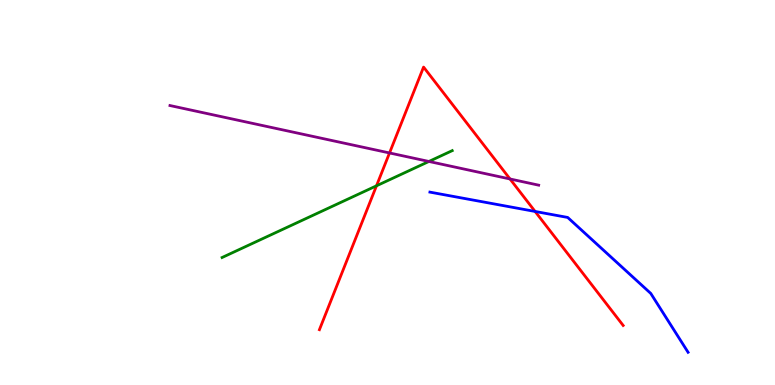[{'lines': ['blue', 'red'], 'intersections': [{'x': 6.9, 'y': 4.51}]}, {'lines': ['green', 'red'], 'intersections': [{'x': 4.86, 'y': 5.17}]}, {'lines': ['purple', 'red'], 'intersections': [{'x': 5.03, 'y': 6.03}, {'x': 6.58, 'y': 5.35}]}, {'lines': ['blue', 'green'], 'intersections': []}, {'lines': ['blue', 'purple'], 'intersections': []}, {'lines': ['green', 'purple'], 'intersections': [{'x': 5.53, 'y': 5.81}]}]